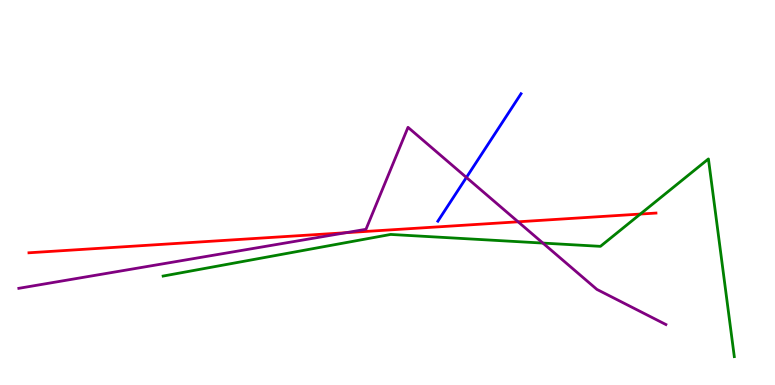[{'lines': ['blue', 'red'], 'intersections': []}, {'lines': ['green', 'red'], 'intersections': [{'x': 8.26, 'y': 4.44}]}, {'lines': ['purple', 'red'], 'intersections': [{'x': 4.46, 'y': 3.96}, {'x': 6.69, 'y': 4.24}]}, {'lines': ['blue', 'green'], 'intersections': []}, {'lines': ['blue', 'purple'], 'intersections': [{'x': 6.02, 'y': 5.39}]}, {'lines': ['green', 'purple'], 'intersections': [{'x': 7.01, 'y': 3.69}]}]